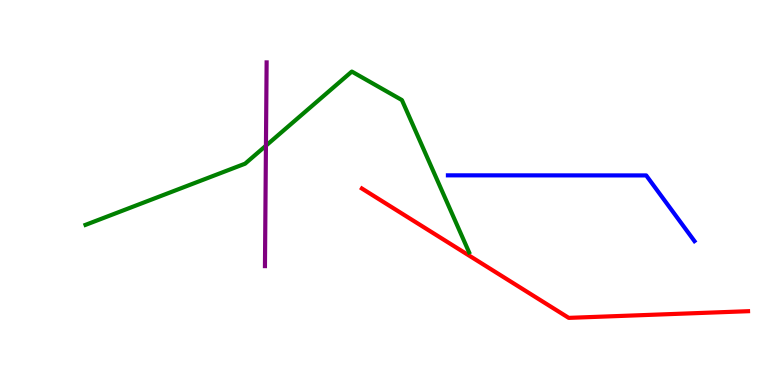[{'lines': ['blue', 'red'], 'intersections': []}, {'lines': ['green', 'red'], 'intersections': []}, {'lines': ['purple', 'red'], 'intersections': []}, {'lines': ['blue', 'green'], 'intersections': []}, {'lines': ['blue', 'purple'], 'intersections': []}, {'lines': ['green', 'purple'], 'intersections': [{'x': 3.43, 'y': 6.22}]}]